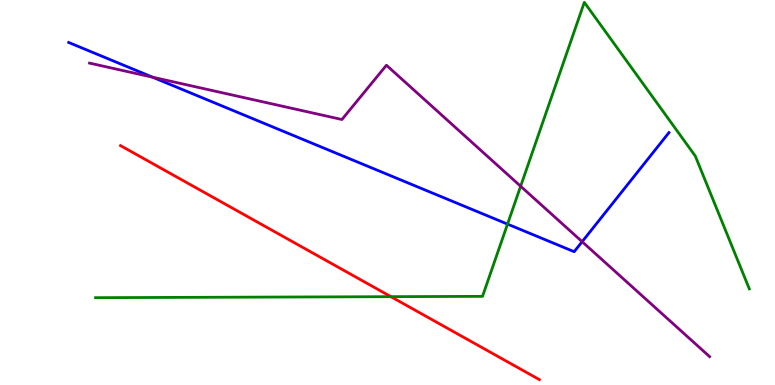[{'lines': ['blue', 'red'], 'intersections': []}, {'lines': ['green', 'red'], 'intersections': [{'x': 5.04, 'y': 2.29}]}, {'lines': ['purple', 'red'], 'intersections': []}, {'lines': ['blue', 'green'], 'intersections': [{'x': 6.55, 'y': 4.18}]}, {'lines': ['blue', 'purple'], 'intersections': [{'x': 1.97, 'y': 7.99}, {'x': 7.51, 'y': 3.72}]}, {'lines': ['green', 'purple'], 'intersections': [{'x': 6.72, 'y': 5.16}]}]